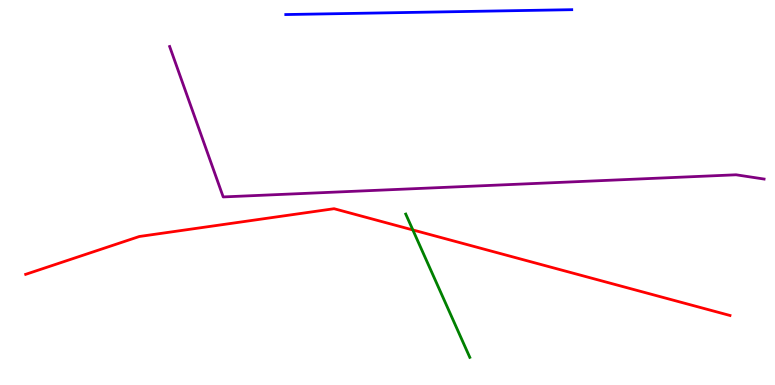[{'lines': ['blue', 'red'], 'intersections': []}, {'lines': ['green', 'red'], 'intersections': [{'x': 5.33, 'y': 4.03}]}, {'lines': ['purple', 'red'], 'intersections': []}, {'lines': ['blue', 'green'], 'intersections': []}, {'lines': ['blue', 'purple'], 'intersections': []}, {'lines': ['green', 'purple'], 'intersections': []}]